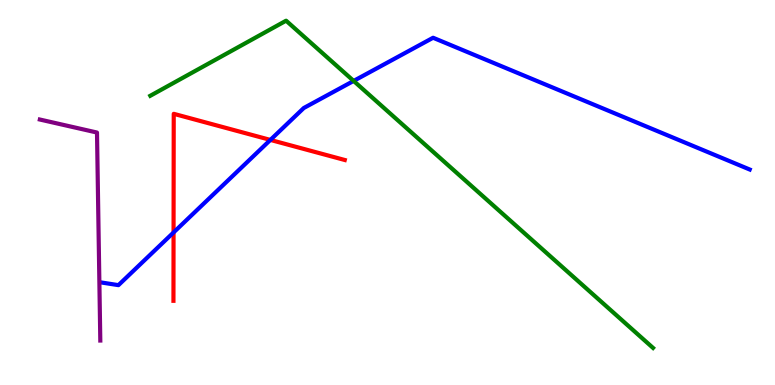[{'lines': ['blue', 'red'], 'intersections': [{'x': 2.24, 'y': 3.96}, {'x': 3.49, 'y': 6.37}]}, {'lines': ['green', 'red'], 'intersections': []}, {'lines': ['purple', 'red'], 'intersections': []}, {'lines': ['blue', 'green'], 'intersections': [{'x': 4.56, 'y': 7.9}]}, {'lines': ['blue', 'purple'], 'intersections': []}, {'lines': ['green', 'purple'], 'intersections': []}]